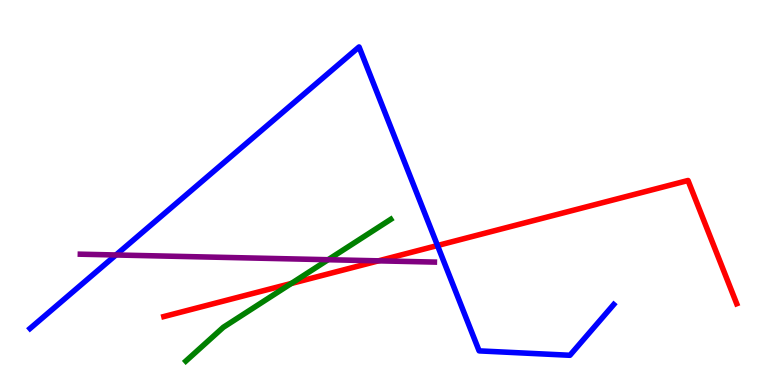[{'lines': ['blue', 'red'], 'intersections': [{'x': 5.65, 'y': 3.62}]}, {'lines': ['green', 'red'], 'intersections': [{'x': 3.76, 'y': 2.64}]}, {'lines': ['purple', 'red'], 'intersections': [{'x': 4.88, 'y': 3.22}]}, {'lines': ['blue', 'green'], 'intersections': []}, {'lines': ['blue', 'purple'], 'intersections': [{'x': 1.5, 'y': 3.38}]}, {'lines': ['green', 'purple'], 'intersections': [{'x': 4.23, 'y': 3.25}]}]